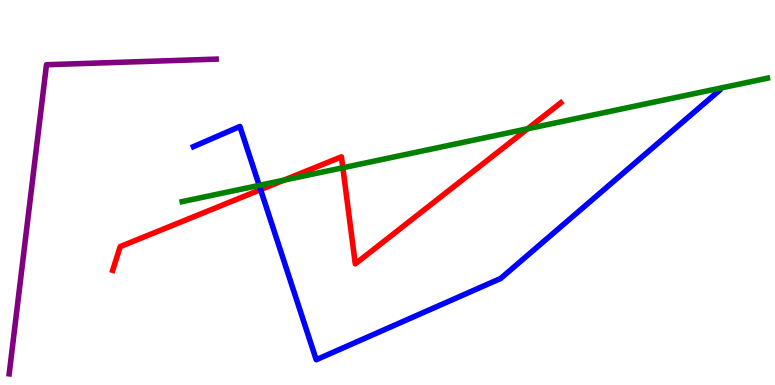[{'lines': ['blue', 'red'], 'intersections': [{'x': 3.36, 'y': 5.07}]}, {'lines': ['green', 'red'], 'intersections': [{'x': 3.66, 'y': 5.32}, {'x': 4.42, 'y': 5.64}, {'x': 6.81, 'y': 6.66}]}, {'lines': ['purple', 'red'], 'intersections': []}, {'lines': ['blue', 'green'], 'intersections': [{'x': 3.34, 'y': 5.19}]}, {'lines': ['blue', 'purple'], 'intersections': []}, {'lines': ['green', 'purple'], 'intersections': []}]